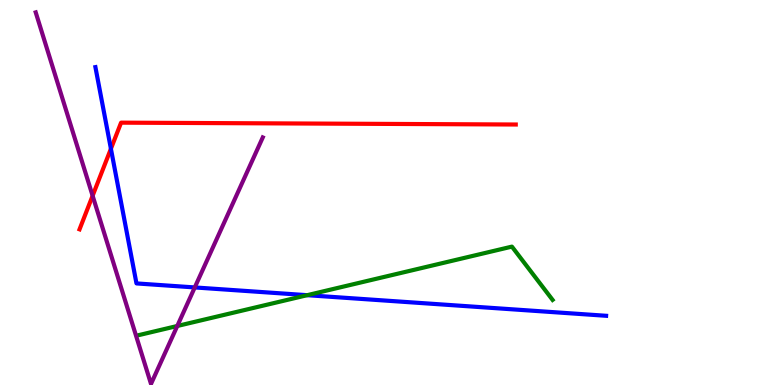[{'lines': ['blue', 'red'], 'intersections': [{'x': 1.43, 'y': 6.14}]}, {'lines': ['green', 'red'], 'intersections': []}, {'lines': ['purple', 'red'], 'intersections': [{'x': 1.2, 'y': 4.92}]}, {'lines': ['blue', 'green'], 'intersections': [{'x': 3.96, 'y': 2.33}]}, {'lines': ['blue', 'purple'], 'intersections': [{'x': 2.51, 'y': 2.53}]}, {'lines': ['green', 'purple'], 'intersections': [{'x': 2.29, 'y': 1.53}]}]